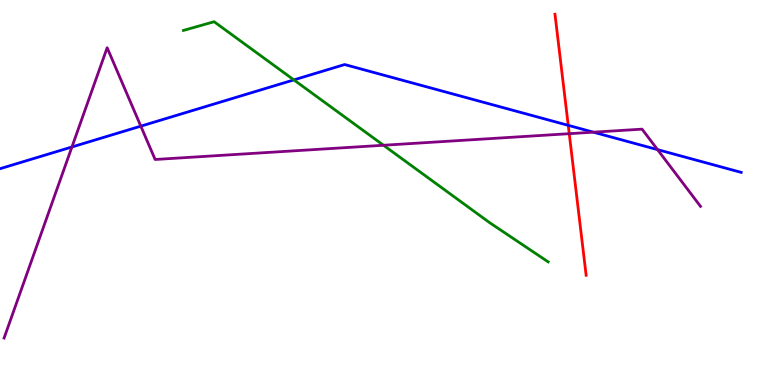[{'lines': ['blue', 'red'], 'intersections': [{'x': 7.33, 'y': 6.74}]}, {'lines': ['green', 'red'], 'intersections': []}, {'lines': ['purple', 'red'], 'intersections': [{'x': 7.34, 'y': 6.53}]}, {'lines': ['blue', 'green'], 'intersections': [{'x': 3.79, 'y': 7.92}]}, {'lines': ['blue', 'purple'], 'intersections': [{'x': 0.928, 'y': 6.18}, {'x': 1.82, 'y': 6.72}, {'x': 7.66, 'y': 6.57}, {'x': 8.48, 'y': 6.11}]}, {'lines': ['green', 'purple'], 'intersections': [{'x': 4.95, 'y': 6.23}]}]